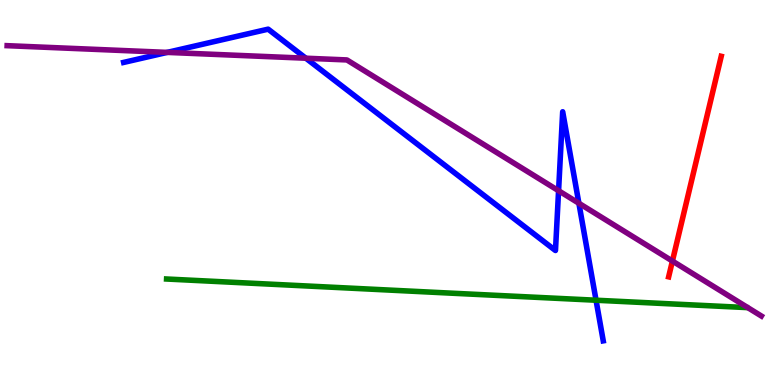[{'lines': ['blue', 'red'], 'intersections': []}, {'lines': ['green', 'red'], 'intersections': []}, {'lines': ['purple', 'red'], 'intersections': [{'x': 8.68, 'y': 3.22}]}, {'lines': ['blue', 'green'], 'intersections': [{'x': 7.69, 'y': 2.2}]}, {'lines': ['blue', 'purple'], 'intersections': [{'x': 2.16, 'y': 8.64}, {'x': 3.95, 'y': 8.49}, {'x': 7.21, 'y': 5.05}, {'x': 7.47, 'y': 4.72}]}, {'lines': ['green', 'purple'], 'intersections': []}]